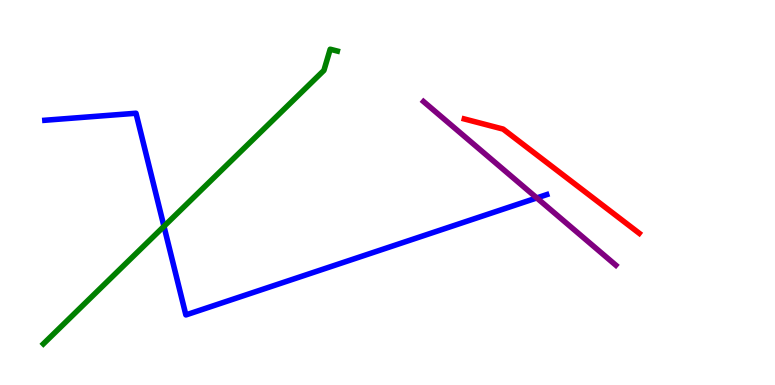[{'lines': ['blue', 'red'], 'intersections': []}, {'lines': ['green', 'red'], 'intersections': []}, {'lines': ['purple', 'red'], 'intersections': []}, {'lines': ['blue', 'green'], 'intersections': [{'x': 2.12, 'y': 4.12}]}, {'lines': ['blue', 'purple'], 'intersections': [{'x': 6.93, 'y': 4.86}]}, {'lines': ['green', 'purple'], 'intersections': []}]